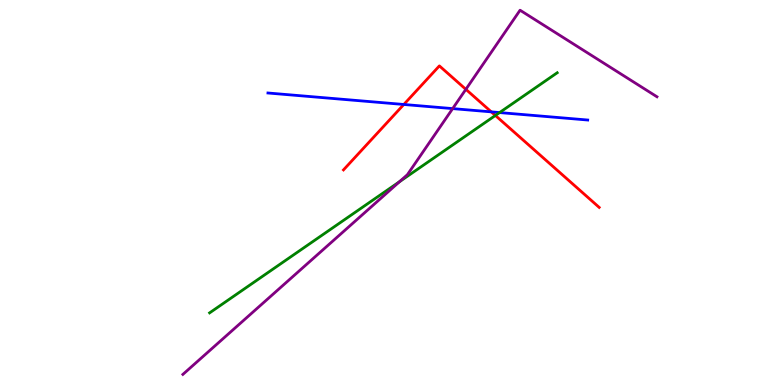[{'lines': ['blue', 'red'], 'intersections': [{'x': 5.21, 'y': 7.29}, {'x': 6.34, 'y': 7.09}]}, {'lines': ['green', 'red'], 'intersections': [{'x': 6.39, 'y': 7.0}]}, {'lines': ['purple', 'red'], 'intersections': [{'x': 6.01, 'y': 7.68}]}, {'lines': ['blue', 'green'], 'intersections': [{'x': 6.45, 'y': 7.08}]}, {'lines': ['blue', 'purple'], 'intersections': [{'x': 5.84, 'y': 7.18}]}, {'lines': ['green', 'purple'], 'intersections': [{'x': 5.16, 'y': 5.28}]}]